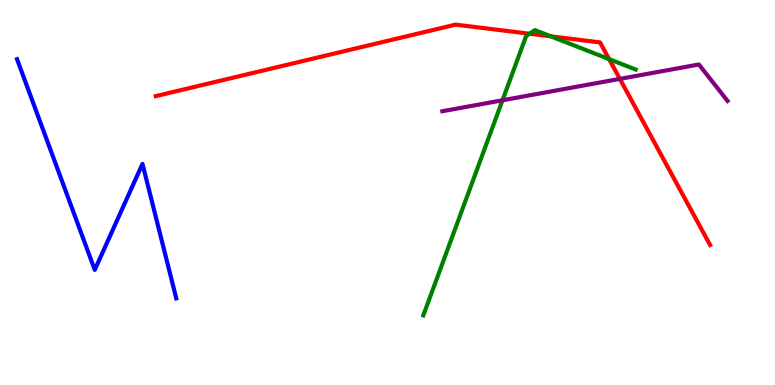[{'lines': ['blue', 'red'], 'intersections': []}, {'lines': ['green', 'red'], 'intersections': [{'x': 6.83, 'y': 9.12}, {'x': 7.11, 'y': 9.06}, {'x': 7.86, 'y': 8.46}]}, {'lines': ['purple', 'red'], 'intersections': [{'x': 8.0, 'y': 7.95}]}, {'lines': ['blue', 'green'], 'intersections': []}, {'lines': ['blue', 'purple'], 'intersections': []}, {'lines': ['green', 'purple'], 'intersections': [{'x': 6.48, 'y': 7.4}]}]